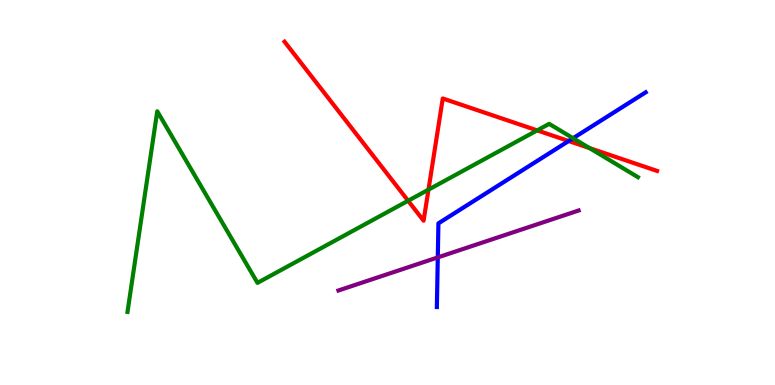[{'lines': ['blue', 'red'], 'intersections': [{'x': 7.34, 'y': 6.34}]}, {'lines': ['green', 'red'], 'intersections': [{'x': 5.27, 'y': 4.79}, {'x': 5.53, 'y': 5.07}, {'x': 6.93, 'y': 6.61}, {'x': 7.61, 'y': 6.15}]}, {'lines': ['purple', 'red'], 'intersections': []}, {'lines': ['blue', 'green'], 'intersections': [{'x': 7.39, 'y': 6.41}]}, {'lines': ['blue', 'purple'], 'intersections': [{'x': 5.65, 'y': 3.31}]}, {'lines': ['green', 'purple'], 'intersections': []}]